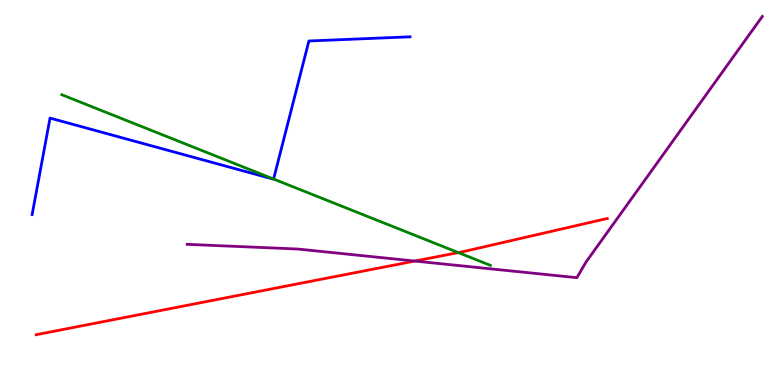[{'lines': ['blue', 'red'], 'intersections': []}, {'lines': ['green', 'red'], 'intersections': [{'x': 5.91, 'y': 3.44}]}, {'lines': ['purple', 'red'], 'intersections': [{'x': 5.35, 'y': 3.22}]}, {'lines': ['blue', 'green'], 'intersections': [{'x': 3.53, 'y': 5.35}]}, {'lines': ['blue', 'purple'], 'intersections': []}, {'lines': ['green', 'purple'], 'intersections': []}]